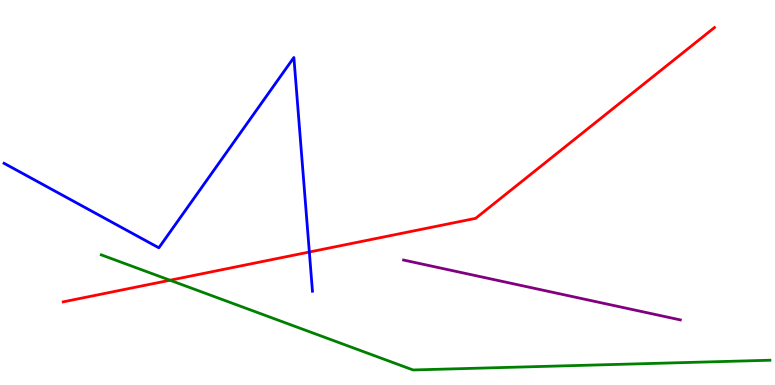[{'lines': ['blue', 'red'], 'intersections': [{'x': 3.99, 'y': 3.45}]}, {'lines': ['green', 'red'], 'intersections': [{'x': 2.19, 'y': 2.72}]}, {'lines': ['purple', 'red'], 'intersections': []}, {'lines': ['blue', 'green'], 'intersections': []}, {'lines': ['blue', 'purple'], 'intersections': []}, {'lines': ['green', 'purple'], 'intersections': []}]